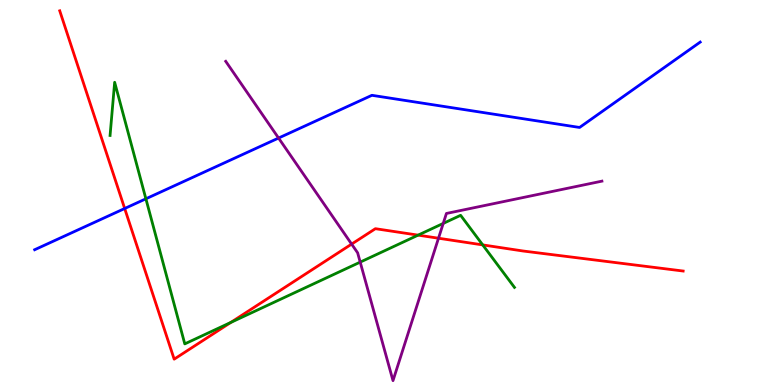[{'lines': ['blue', 'red'], 'intersections': [{'x': 1.61, 'y': 4.58}]}, {'lines': ['green', 'red'], 'intersections': [{'x': 2.98, 'y': 1.63}, {'x': 5.39, 'y': 3.89}, {'x': 6.23, 'y': 3.64}]}, {'lines': ['purple', 'red'], 'intersections': [{'x': 4.54, 'y': 3.66}, {'x': 5.66, 'y': 3.81}]}, {'lines': ['blue', 'green'], 'intersections': [{'x': 1.88, 'y': 4.84}]}, {'lines': ['blue', 'purple'], 'intersections': [{'x': 3.59, 'y': 6.41}]}, {'lines': ['green', 'purple'], 'intersections': [{'x': 4.65, 'y': 3.19}, {'x': 5.72, 'y': 4.2}]}]